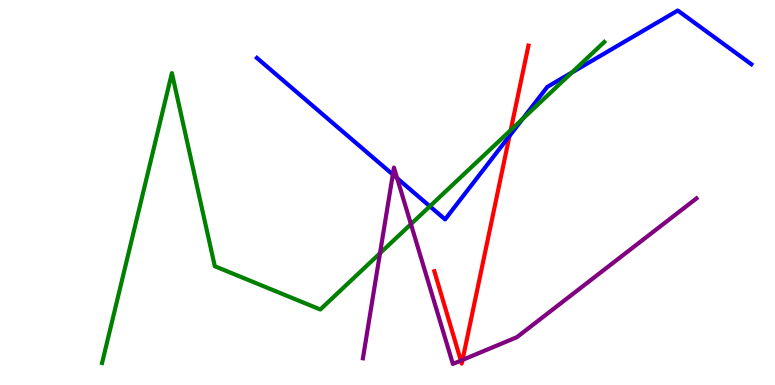[{'lines': ['blue', 'red'], 'intersections': [{'x': 6.57, 'y': 6.47}]}, {'lines': ['green', 'red'], 'intersections': [{'x': 6.59, 'y': 6.62}]}, {'lines': ['purple', 'red'], 'intersections': [{'x': 5.95, 'y': 0.634}, {'x': 5.97, 'y': 0.652}]}, {'lines': ['blue', 'green'], 'intersections': [{'x': 5.55, 'y': 4.64}, {'x': 6.74, 'y': 6.91}, {'x': 7.38, 'y': 8.12}]}, {'lines': ['blue', 'purple'], 'intersections': [{'x': 5.07, 'y': 5.47}, {'x': 5.12, 'y': 5.37}]}, {'lines': ['green', 'purple'], 'intersections': [{'x': 4.9, 'y': 3.42}, {'x': 5.3, 'y': 4.18}]}]